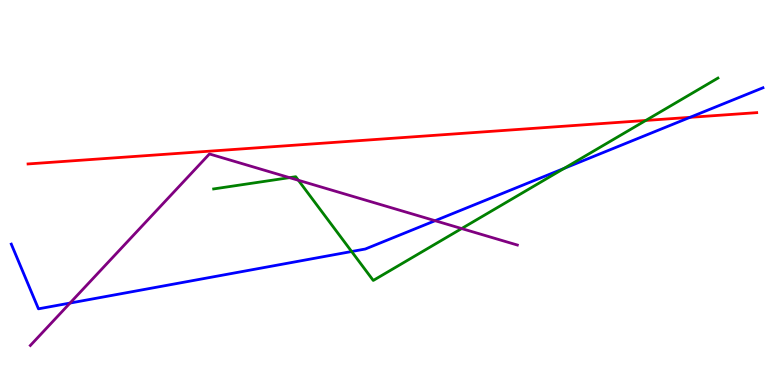[{'lines': ['blue', 'red'], 'intersections': [{'x': 8.9, 'y': 6.95}]}, {'lines': ['green', 'red'], 'intersections': [{'x': 8.33, 'y': 6.87}]}, {'lines': ['purple', 'red'], 'intersections': []}, {'lines': ['blue', 'green'], 'intersections': [{'x': 4.54, 'y': 3.47}, {'x': 7.28, 'y': 5.63}]}, {'lines': ['blue', 'purple'], 'intersections': [{'x': 0.904, 'y': 2.13}, {'x': 5.61, 'y': 4.27}]}, {'lines': ['green', 'purple'], 'intersections': [{'x': 3.74, 'y': 5.39}, {'x': 3.85, 'y': 5.32}, {'x': 5.96, 'y': 4.06}]}]